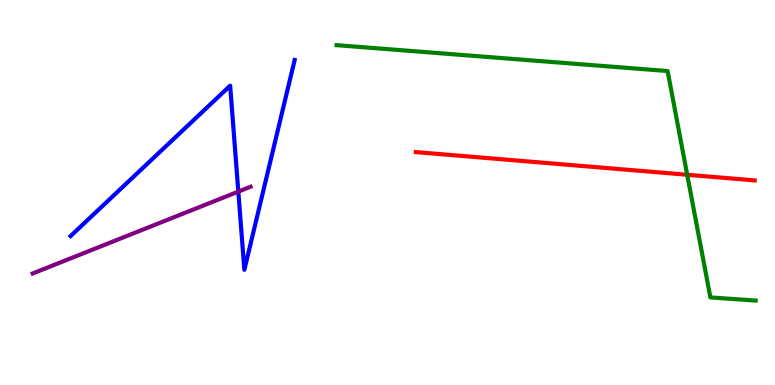[{'lines': ['blue', 'red'], 'intersections': []}, {'lines': ['green', 'red'], 'intersections': [{'x': 8.87, 'y': 5.46}]}, {'lines': ['purple', 'red'], 'intersections': []}, {'lines': ['blue', 'green'], 'intersections': []}, {'lines': ['blue', 'purple'], 'intersections': [{'x': 3.08, 'y': 5.02}]}, {'lines': ['green', 'purple'], 'intersections': []}]